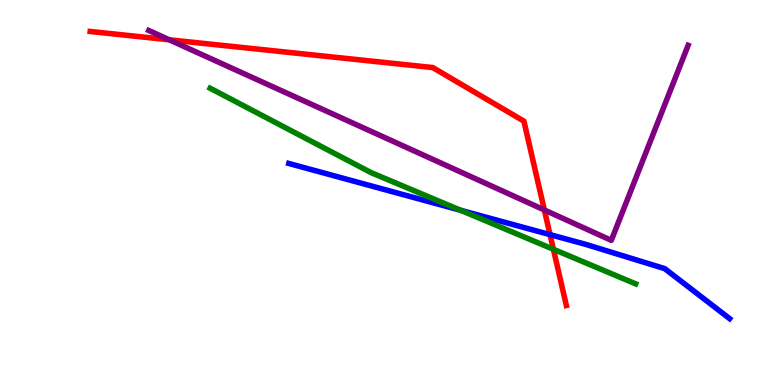[{'lines': ['blue', 'red'], 'intersections': [{'x': 7.1, 'y': 3.91}]}, {'lines': ['green', 'red'], 'intersections': [{'x': 7.14, 'y': 3.53}]}, {'lines': ['purple', 'red'], 'intersections': [{'x': 2.18, 'y': 8.97}, {'x': 7.02, 'y': 4.55}]}, {'lines': ['blue', 'green'], 'intersections': [{'x': 5.94, 'y': 4.54}]}, {'lines': ['blue', 'purple'], 'intersections': []}, {'lines': ['green', 'purple'], 'intersections': []}]